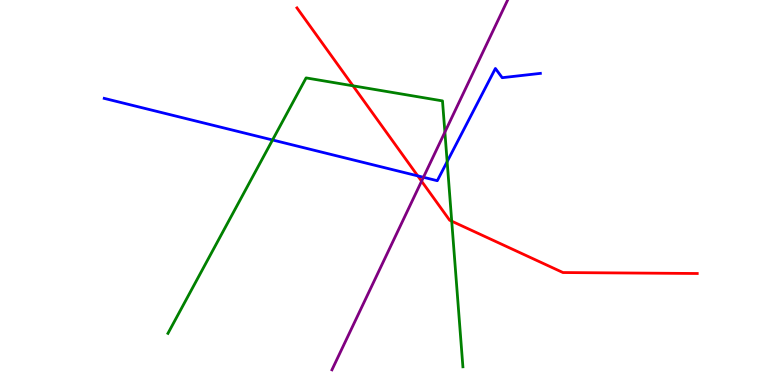[{'lines': ['blue', 'red'], 'intersections': [{'x': 5.39, 'y': 5.43}]}, {'lines': ['green', 'red'], 'intersections': [{'x': 4.55, 'y': 7.77}, {'x': 5.83, 'y': 4.26}]}, {'lines': ['purple', 'red'], 'intersections': [{'x': 5.44, 'y': 5.29}]}, {'lines': ['blue', 'green'], 'intersections': [{'x': 3.52, 'y': 6.36}, {'x': 5.77, 'y': 5.8}]}, {'lines': ['blue', 'purple'], 'intersections': [{'x': 5.46, 'y': 5.4}]}, {'lines': ['green', 'purple'], 'intersections': [{'x': 5.74, 'y': 6.57}]}]